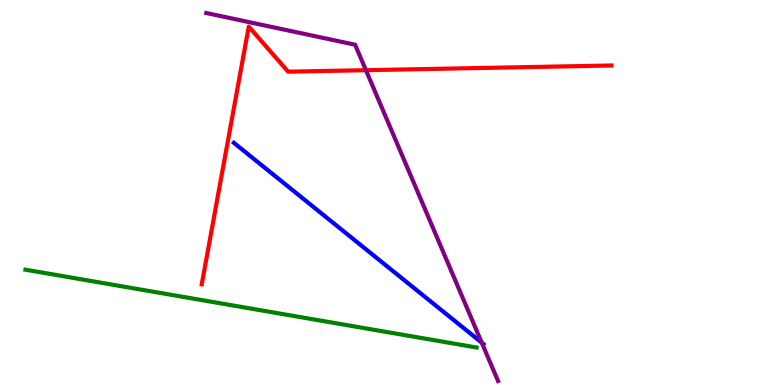[{'lines': ['blue', 'red'], 'intersections': []}, {'lines': ['green', 'red'], 'intersections': []}, {'lines': ['purple', 'red'], 'intersections': [{'x': 4.72, 'y': 8.18}]}, {'lines': ['blue', 'green'], 'intersections': []}, {'lines': ['blue', 'purple'], 'intersections': [{'x': 6.22, 'y': 1.1}]}, {'lines': ['green', 'purple'], 'intersections': []}]